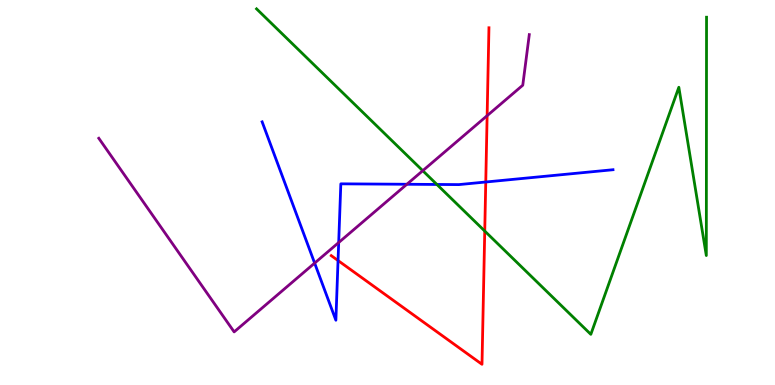[{'lines': ['blue', 'red'], 'intersections': [{'x': 4.36, 'y': 3.23}, {'x': 6.27, 'y': 5.27}]}, {'lines': ['green', 'red'], 'intersections': [{'x': 6.25, 'y': 4.0}]}, {'lines': ['purple', 'red'], 'intersections': [{'x': 6.29, 'y': 7.0}]}, {'lines': ['blue', 'green'], 'intersections': [{'x': 5.64, 'y': 5.21}]}, {'lines': ['blue', 'purple'], 'intersections': [{'x': 4.06, 'y': 3.17}, {'x': 4.37, 'y': 3.7}, {'x': 5.25, 'y': 5.21}]}, {'lines': ['green', 'purple'], 'intersections': [{'x': 5.45, 'y': 5.57}]}]